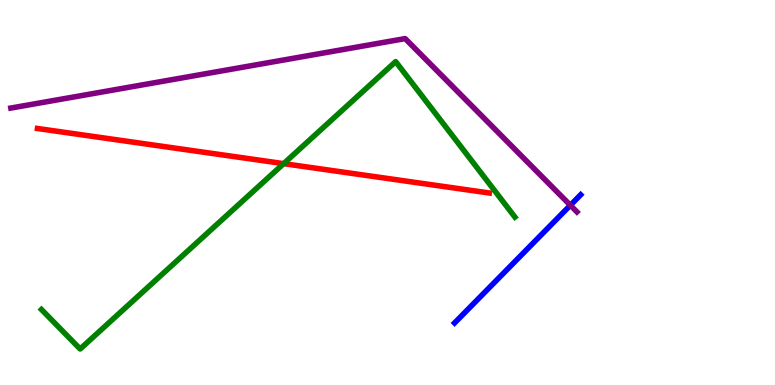[{'lines': ['blue', 'red'], 'intersections': []}, {'lines': ['green', 'red'], 'intersections': [{'x': 3.66, 'y': 5.75}]}, {'lines': ['purple', 'red'], 'intersections': []}, {'lines': ['blue', 'green'], 'intersections': []}, {'lines': ['blue', 'purple'], 'intersections': [{'x': 7.36, 'y': 4.67}]}, {'lines': ['green', 'purple'], 'intersections': []}]